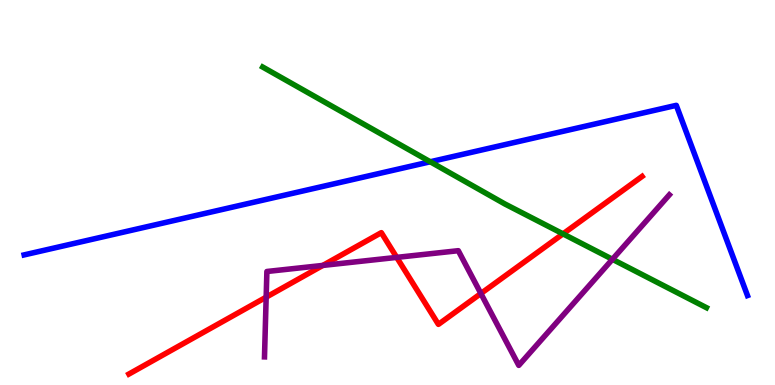[{'lines': ['blue', 'red'], 'intersections': []}, {'lines': ['green', 'red'], 'intersections': [{'x': 7.26, 'y': 3.93}]}, {'lines': ['purple', 'red'], 'intersections': [{'x': 3.43, 'y': 2.28}, {'x': 4.17, 'y': 3.11}, {'x': 5.12, 'y': 3.31}, {'x': 6.2, 'y': 2.38}]}, {'lines': ['blue', 'green'], 'intersections': [{'x': 5.55, 'y': 5.8}]}, {'lines': ['blue', 'purple'], 'intersections': []}, {'lines': ['green', 'purple'], 'intersections': [{'x': 7.9, 'y': 3.26}]}]